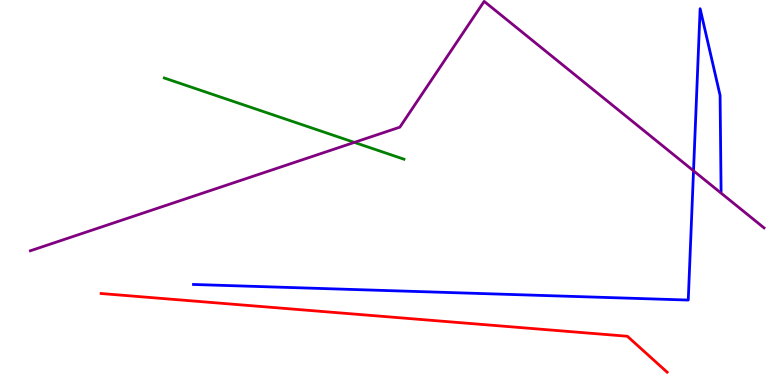[{'lines': ['blue', 'red'], 'intersections': []}, {'lines': ['green', 'red'], 'intersections': []}, {'lines': ['purple', 'red'], 'intersections': []}, {'lines': ['blue', 'green'], 'intersections': []}, {'lines': ['blue', 'purple'], 'intersections': [{'x': 8.95, 'y': 5.56}]}, {'lines': ['green', 'purple'], 'intersections': [{'x': 4.57, 'y': 6.3}]}]